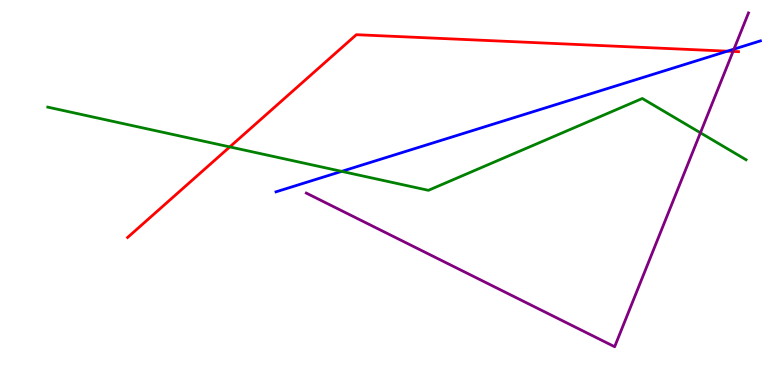[{'lines': ['blue', 'red'], 'intersections': [{'x': 9.39, 'y': 8.67}]}, {'lines': ['green', 'red'], 'intersections': [{'x': 2.96, 'y': 6.18}]}, {'lines': ['purple', 'red'], 'intersections': [{'x': 9.46, 'y': 8.66}]}, {'lines': ['blue', 'green'], 'intersections': [{'x': 4.41, 'y': 5.55}]}, {'lines': ['blue', 'purple'], 'intersections': [{'x': 9.47, 'y': 8.72}]}, {'lines': ['green', 'purple'], 'intersections': [{'x': 9.04, 'y': 6.55}]}]